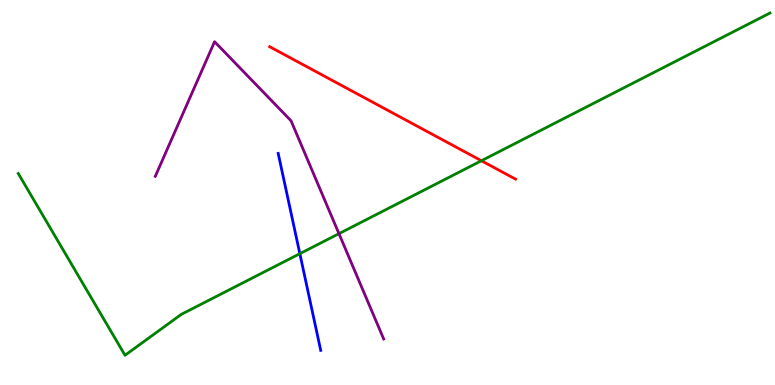[{'lines': ['blue', 'red'], 'intersections': []}, {'lines': ['green', 'red'], 'intersections': [{'x': 6.21, 'y': 5.82}]}, {'lines': ['purple', 'red'], 'intersections': []}, {'lines': ['blue', 'green'], 'intersections': [{'x': 3.87, 'y': 3.41}]}, {'lines': ['blue', 'purple'], 'intersections': []}, {'lines': ['green', 'purple'], 'intersections': [{'x': 4.37, 'y': 3.93}]}]